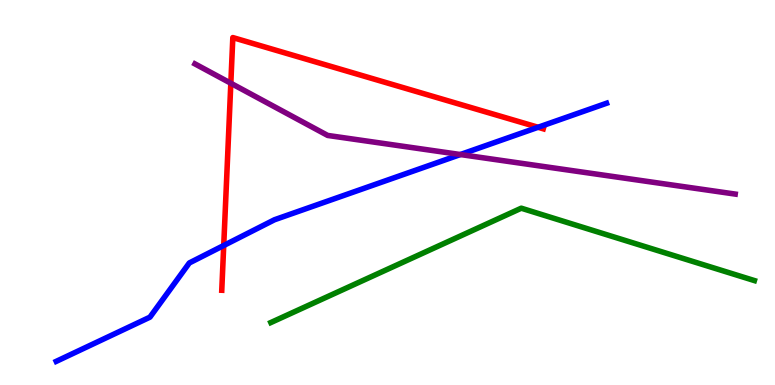[{'lines': ['blue', 'red'], 'intersections': [{'x': 2.89, 'y': 3.62}, {'x': 6.94, 'y': 6.69}]}, {'lines': ['green', 'red'], 'intersections': []}, {'lines': ['purple', 'red'], 'intersections': [{'x': 2.98, 'y': 7.84}]}, {'lines': ['blue', 'green'], 'intersections': []}, {'lines': ['blue', 'purple'], 'intersections': [{'x': 5.94, 'y': 5.99}]}, {'lines': ['green', 'purple'], 'intersections': []}]